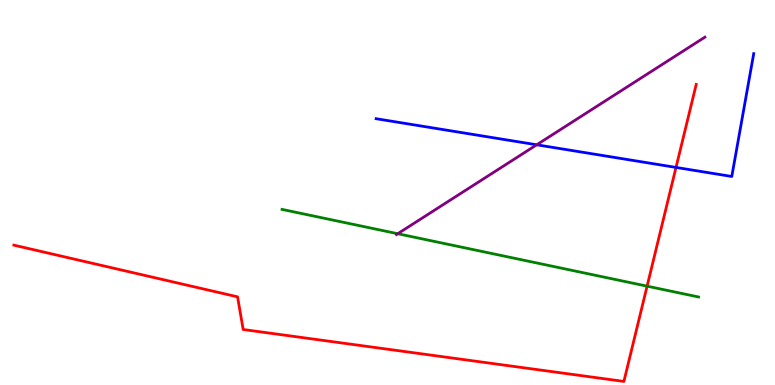[{'lines': ['blue', 'red'], 'intersections': [{'x': 8.72, 'y': 5.65}]}, {'lines': ['green', 'red'], 'intersections': [{'x': 8.35, 'y': 2.57}]}, {'lines': ['purple', 'red'], 'intersections': []}, {'lines': ['blue', 'green'], 'intersections': []}, {'lines': ['blue', 'purple'], 'intersections': [{'x': 6.93, 'y': 6.24}]}, {'lines': ['green', 'purple'], 'intersections': [{'x': 5.13, 'y': 3.93}]}]